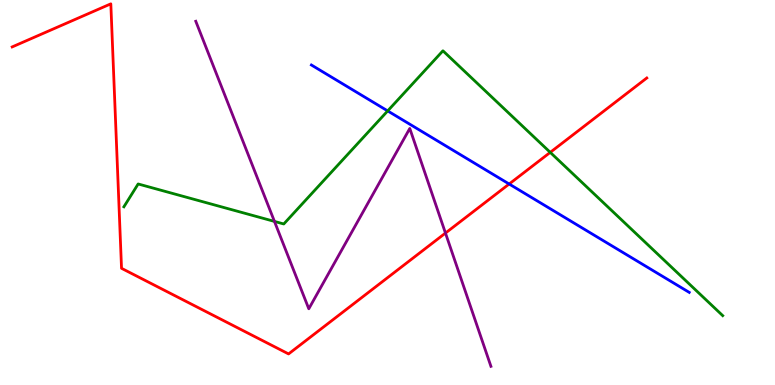[{'lines': ['blue', 'red'], 'intersections': [{'x': 6.57, 'y': 5.22}]}, {'lines': ['green', 'red'], 'intersections': [{'x': 7.1, 'y': 6.04}]}, {'lines': ['purple', 'red'], 'intersections': [{'x': 5.75, 'y': 3.95}]}, {'lines': ['blue', 'green'], 'intersections': [{'x': 5.0, 'y': 7.12}]}, {'lines': ['blue', 'purple'], 'intersections': []}, {'lines': ['green', 'purple'], 'intersections': [{'x': 3.54, 'y': 4.25}]}]